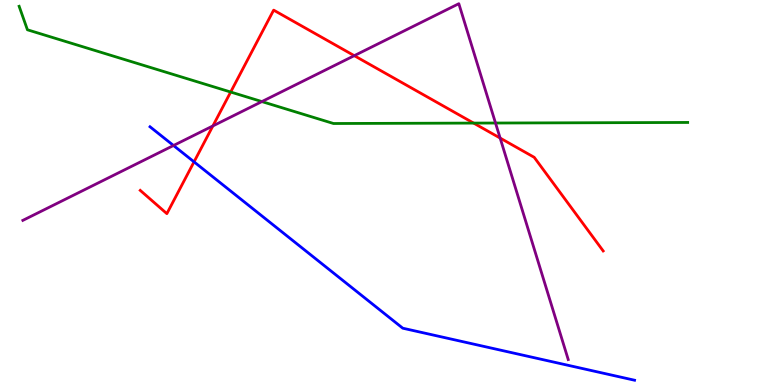[{'lines': ['blue', 'red'], 'intersections': [{'x': 2.5, 'y': 5.8}]}, {'lines': ['green', 'red'], 'intersections': [{'x': 2.98, 'y': 7.61}, {'x': 6.11, 'y': 6.8}]}, {'lines': ['purple', 'red'], 'intersections': [{'x': 2.75, 'y': 6.73}, {'x': 4.57, 'y': 8.55}, {'x': 6.45, 'y': 6.41}]}, {'lines': ['blue', 'green'], 'intersections': []}, {'lines': ['blue', 'purple'], 'intersections': [{'x': 2.24, 'y': 6.22}]}, {'lines': ['green', 'purple'], 'intersections': [{'x': 3.38, 'y': 7.36}, {'x': 6.39, 'y': 6.8}]}]